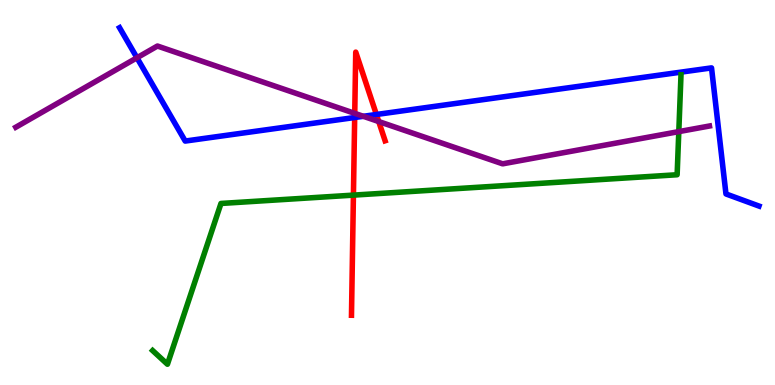[{'lines': ['blue', 'red'], 'intersections': [{'x': 4.58, 'y': 6.95}, {'x': 4.86, 'y': 7.03}]}, {'lines': ['green', 'red'], 'intersections': [{'x': 4.56, 'y': 4.93}]}, {'lines': ['purple', 'red'], 'intersections': [{'x': 4.58, 'y': 7.06}, {'x': 4.89, 'y': 6.84}]}, {'lines': ['blue', 'green'], 'intersections': []}, {'lines': ['blue', 'purple'], 'intersections': [{'x': 1.77, 'y': 8.5}, {'x': 4.69, 'y': 6.98}]}, {'lines': ['green', 'purple'], 'intersections': [{'x': 8.76, 'y': 6.58}]}]